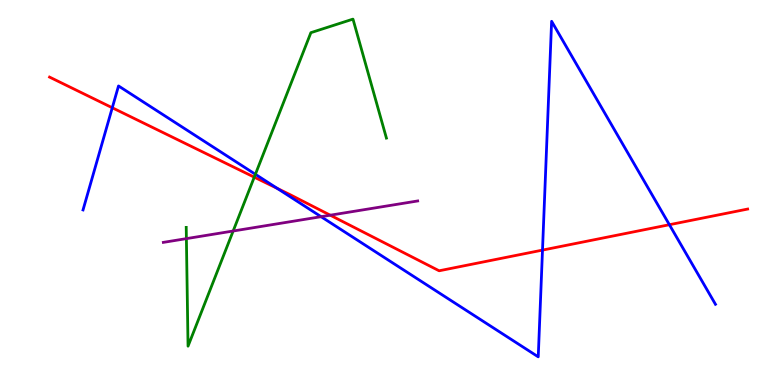[{'lines': ['blue', 'red'], 'intersections': [{'x': 1.45, 'y': 7.2}, {'x': 3.58, 'y': 5.11}, {'x': 7.0, 'y': 3.5}, {'x': 8.64, 'y': 4.16}]}, {'lines': ['green', 'red'], 'intersections': [{'x': 3.28, 'y': 5.4}]}, {'lines': ['purple', 'red'], 'intersections': [{'x': 4.26, 'y': 4.41}]}, {'lines': ['blue', 'green'], 'intersections': [{'x': 3.3, 'y': 5.47}]}, {'lines': ['blue', 'purple'], 'intersections': [{'x': 4.14, 'y': 4.37}]}, {'lines': ['green', 'purple'], 'intersections': [{'x': 2.41, 'y': 3.8}, {'x': 3.01, 'y': 4.0}]}]